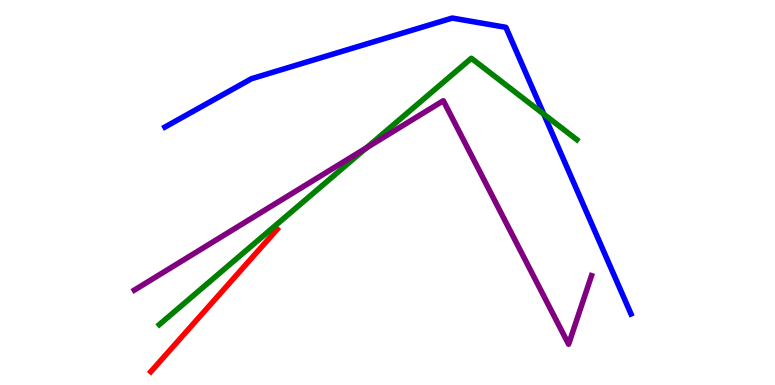[{'lines': ['blue', 'red'], 'intersections': []}, {'lines': ['green', 'red'], 'intersections': []}, {'lines': ['purple', 'red'], 'intersections': []}, {'lines': ['blue', 'green'], 'intersections': [{'x': 7.02, 'y': 7.03}]}, {'lines': ['blue', 'purple'], 'intersections': []}, {'lines': ['green', 'purple'], 'intersections': [{'x': 4.73, 'y': 6.16}]}]